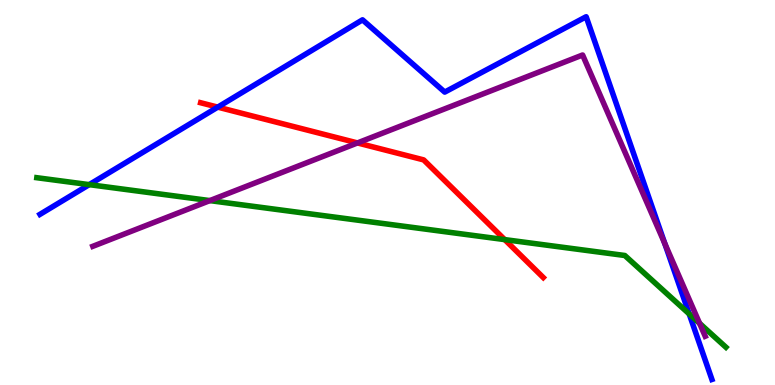[{'lines': ['blue', 'red'], 'intersections': [{'x': 2.81, 'y': 7.22}]}, {'lines': ['green', 'red'], 'intersections': [{'x': 6.51, 'y': 3.78}]}, {'lines': ['purple', 'red'], 'intersections': [{'x': 4.61, 'y': 6.29}]}, {'lines': ['blue', 'green'], 'intersections': [{'x': 1.15, 'y': 5.2}, {'x': 8.89, 'y': 1.85}]}, {'lines': ['blue', 'purple'], 'intersections': [{'x': 8.58, 'y': 3.67}]}, {'lines': ['green', 'purple'], 'intersections': [{'x': 2.71, 'y': 4.79}, {'x': 9.03, 'y': 1.6}]}]